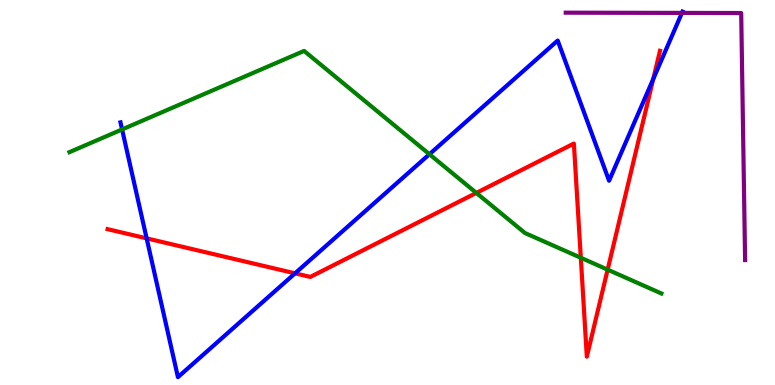[{'lines': ['blue', 'red'], 'intersections': [{'x': 1.89, 'y': 3.81}, {'x': 3.81, 'y': 2.9}, {'x': 8.43, 'y': 7.95}]}, {'lines': ['green', 'red'], 'intersections': [{'x': 6.15, 'y': 4.99}, {'x': 7.49, 'y': 3.3}, {'x': 7.84, 'y': 3.0}]}, {'lines': ['purple', 'red'], 'intersections': []}, {'lines': ['blue', 'green'], 'intersections': [{'x': 1.58, 'y': 6.64}, {'x': 5.54, 'y': 5.99}]}, {'lines': ['blue', 'purple'], 'intersections': [{'x': 8.8, 'y': 9.66}]}, {'lines': ['green', 'purple'], 'intersections': []}]